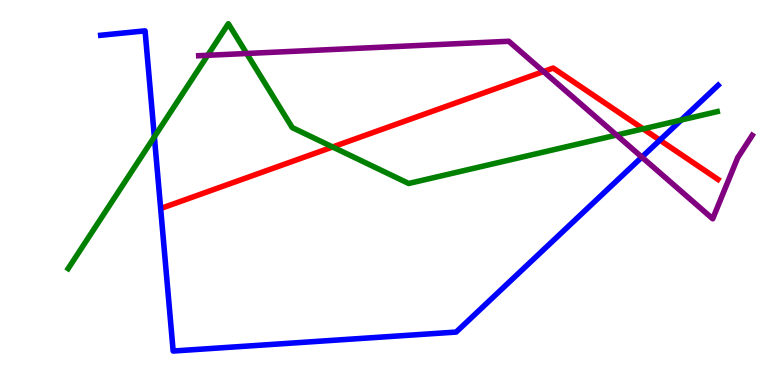[{'lines': ['blue', 'red'], 'intersections': [{'x': 8.51, 'y': 6.36}]}, {'lines': ['green', 'red'], 'intersections': [{'x': 4.29, 'y': 6.18}, {'x': 8.3, 'y': 6.65}]}, {'lines': ['purple', 'red'], 'intersections': [{'x': 7.01, 'y': 8.14}]}, {'lines': ['blue', 'green'], 'intersections': [{'x': 1.99, 'y': 6.45}, {'x': 8.79, 'y': 6.88}]}, {'lines': ['blue', 'purple'], 'intersections': [{'x': 8.28, 'y': 5.92}]}, {'lines': ['green', 'purple'], 'intersections': [{'x': 2.68, 'y': 8.56}, {'x': 3.18, 'y': 8.61}, {'x': 7.96, 'y': 6.49}]}]